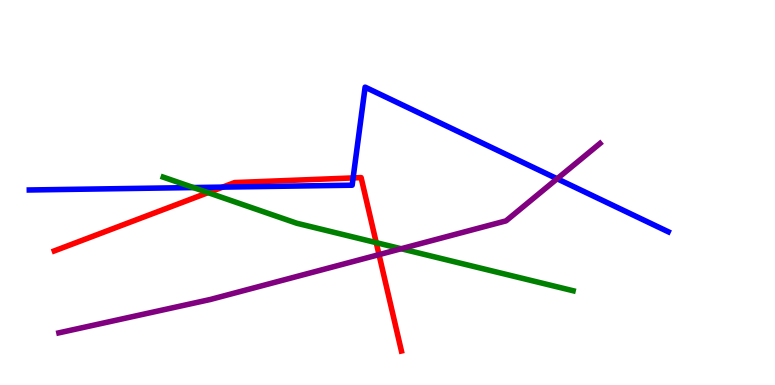[{'lines': ['blue', 'red'], 'intersections': [{'x': 2.87, 'y': 5.14}, {'x': 4.56, 'y': 5.38}]}, {'lines': ['green', 'red'], 'intersections': [{'x': 2.69, 'y': 5.0}, {'x': 4.85, 'y': 3.7}]}, {'lines': ['purple', 'red'], 'intersections': [{'x': 4.89, 'y': 3.39}]}, {'lines': ['blue', 'green'], 'intersections': [{'x': 2.5, 'y': 5.13}]}, {'lines': ['blue', 'purple'], 'intersections': [{'x': 7.19, 'y': 5.36}]}, {'lines': ['green', 'purple'], 'intersections': [{'x': 5.18, 'y': 3.54}]}]